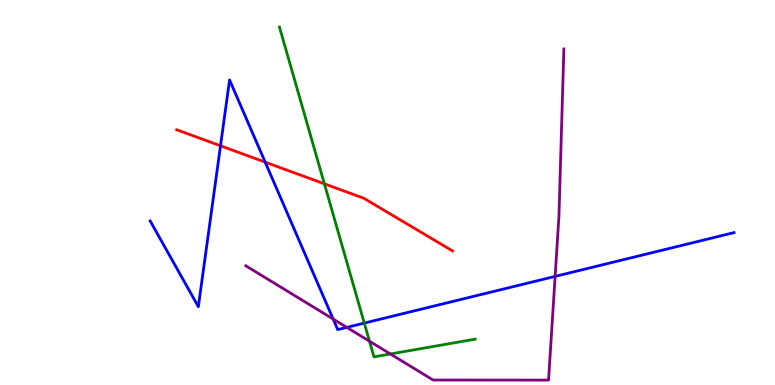[{'lines': ['blue', 'red'], 'intersections': [{'x': 2.85, 'y': 6.21}, {'x': 3.42, 'y': 5.79}]}, {'lines': ['green', 'red'], 'intersections': [{'x': 4.19, 'y': 5.23}]}, {'lines': ['purple', 'red'], 'intersections': []}, {'lines': ['blue', 'green'], 'intersections': [{'x': 4.7, 'y': 1.61}]}, {'lines': ['blue', 'purple'], 'intersections': [{'x': 4.3, 'y': 1.71}, {'x': 4.47, 'y': 1.5}, {'x': 7.16, 'y': 2.82}]}, {'lines': ['green', 'purple'], 'intersections': [{'x': 4.77, 'y': 1.14}, {'x': 5.04, 'y': 0.806}]}]